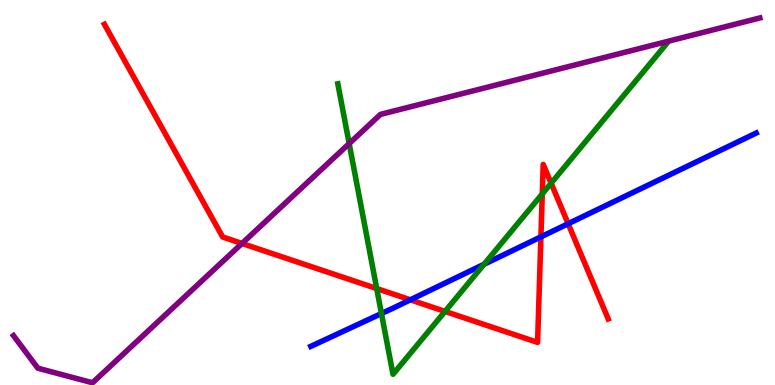[{'lines': ['blue', 'red'], 'intersections': [{'x': 5.29, 'y': 2.21}, {'x': 6.98, 'y': 3.85}, {'x': 7.33, 'y': 4.19}]}, {'lines': ['green', 'red'], 'intersections': [{'x': 4.86, 'y': 2.51}, {'x': 5.74, 'y': 1.91}, {'x': 7.0, 'y': 4.96}, {'x': 7.11, 'y': 5.24}]}, {'lines': ['purple', 'red'], 'intersections': [{'x': 3.12, 'y': 3.68}]}, {'lines': ['blue', 'green'], 'intersections': [{'x': 4.92, 'y': 1.86}, {'x': 6.25, 'y': 3.14}]}, {'lines': ['blue', 'purple'], 'intersections': []}, {'lines': ['green', 'purple'], 'intersections': [{'x': 4.51, 'y': 6.27}]}]